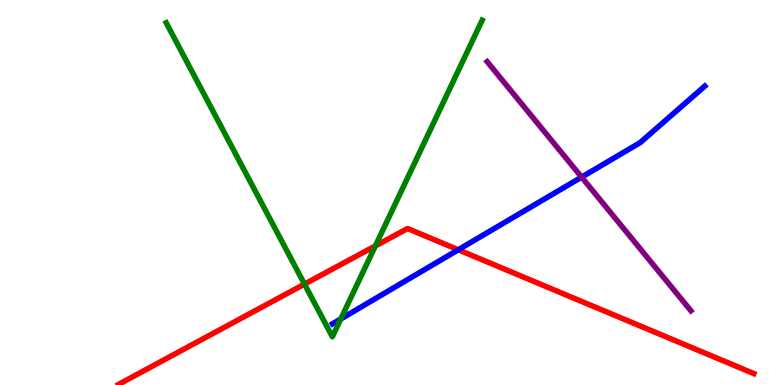[{'lines': ['blue', 'red'], 'intersections': [{'x': 5.91, 'y': 3.51}]}, {'lines': ['green', 'red'], 'intersections': [{'x': 3.93, 'y': 2.62}, {'x': 4.84, 'y': 3.61}]}, {'lines': ['purple', 'red'], 'intersections': []}, {'lines': ['blue', 'green'], 'intersections': [{'x': 4.4, 'y': 1.71}]}, {'lines': ['blue', 'purple'], 'intersections': [{'x': 7.5, 'y': 5.4}]}, {'lines': ['green', 'purple'], 'intersections': []}]